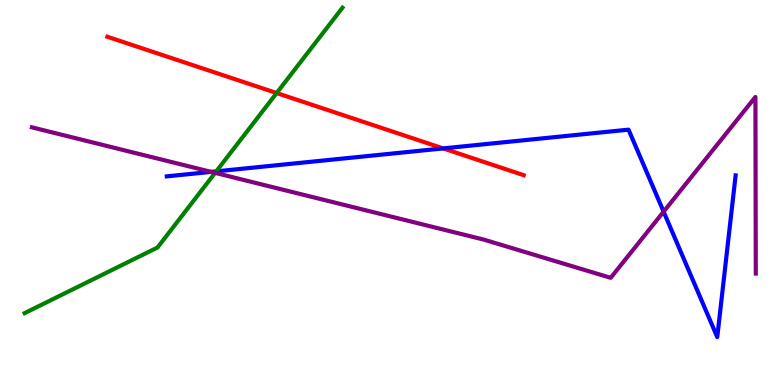[{'lines': ['blue', 'red'], 'intersections': [{'x': 5.72, 'y': 6.15}]}, {'lines': ['green', 'red'], 'intersections': [{'x': 3.57, 'y': 7.58}]}, {'lines': ['purple', 'red'], 'intersections': []}, {'lines': ['blue', 'green'], 'intersections': [{'x': 2.79, 'y': 5.55}]}, {'lines': ['blue', 'purple'], 'intersections': [{'x': 2.72, 'y': 5.54}, {'x': 8.56, 'y': 4.5}]}, {'lines': ['green', 'purple'], 'intersections': [{'x': 2.78, 'y': 5.51}]}]